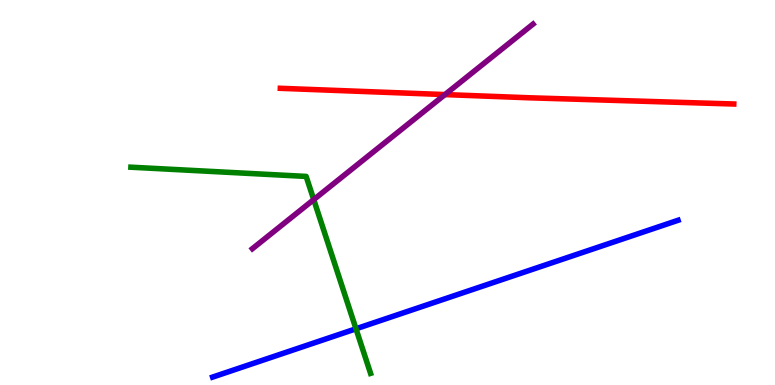[{'lines': ['blue', 'red'], 'intersections': []}, {'lines': ['green', 'red'], 'intersections': []}, {'lines': ['purple', 'red'], 'intersections': [{'x': 5.74, 'y': 7.54}]}, {'lines': ['blue', 'green'], 'intersections': [{'x': 4.59, 'y': 1.46}]}, {'lines': ['blue', 'purple'], 'intersections': []}, {'lines': ['green', 'purple'], 'intersections': [{'x': 4.05, 'y': 4.82}]}]